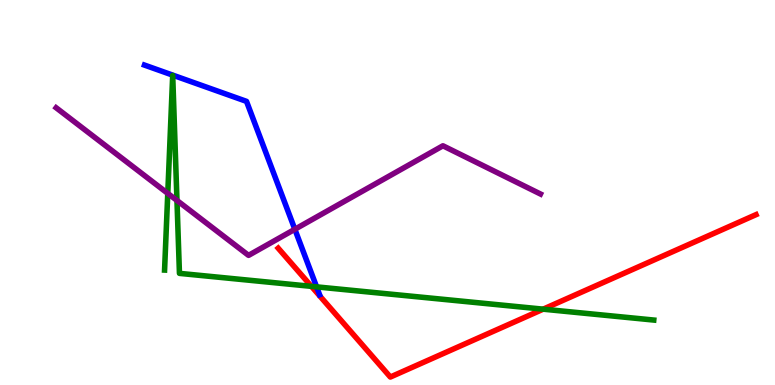[{'lines': ['blue', 'red'], 'intersections': []}, {'lines': ['green', 'red'], 'intersections': [{'x': 4.02, 'y': 2.56}, {'x': 7.01, 'y': 1.97}]}, {'lines': ['purple', 'red'], 'intersections': []}, {'lines': ['blue', 'green'], 'intersections': [{'x': 4.09, 'y': 2.55}]}, {'lines': ['blue', 'purple'], 'intersections': [{'x': 3.8, 'y': 4.04}]}, {'lines': ['green', 'purple'], 'intersections': [{'x': 2.16, 'y': 4.98}, {'x': 2.28, 'y': 4.79}]}]